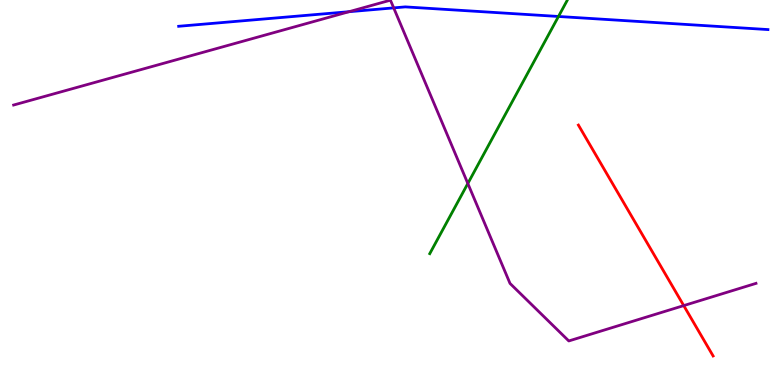[{'lines': ['blue', 'red'], 'intersections': []}, {'lines': ['green', 'red'], 'intersections': []}, {'lines': ['purple', 'red'], 'intersections': [{'x': 8.82, 'y': 2.06}]}, {'lines': ['blue', 'green'], 'intersections': [{'x': 7.21, 'y': 9.57}]}, {'lines': ['blue', 'purple'], 'intersections': [{'x': 4.5, 'y': 9.7}, {'x': 5.08, 'y': 9.8}]}, {'lines': ['green', 'purple'], 'intersections': [{'x': 6.04, 'y': 5.23}]}]